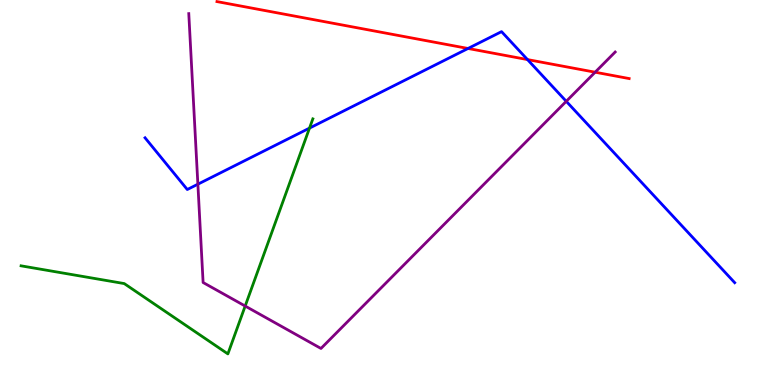[{'lines': ['blue', 'red'], 'intersections': [{'x': 6.04, 'y': 8.74}, {'x': 6.81, 'y': 8.45}]}, {'lines': ['green', 'red'], 'intersections': []}, {'lines': ['purple', 'red'], 'intersections': [{'x': 7.68, 'y': 8.12}]}, {'lines': ['blue', 'green'], 'intersections': [{'x': 3.99, 'y': 6.67}]}, {'lines': ['blue', 'purple'], 'intersections': [{'x': 2.55, 'y': 5.22}, {'x': 7.31, 'y': 7.37}]}, {'lines': ['green', 'purple'], 'intersections': [{'x': 3.16, 'y': 2.05}]}]